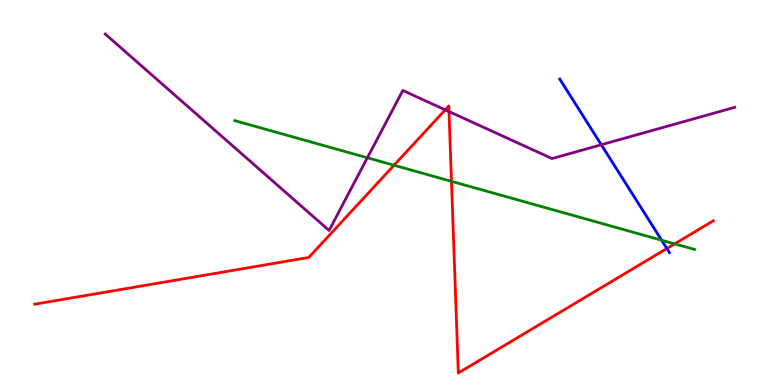[{'lines': ['blue', 'red'], 'intersections': [{'x': 8.6, 'y': 3.55}]}, {'lines': ['green', 'red'], 'intersections': [{'x': 5.08, 'y': 5.71}, {'x': 5.83, 'y': 5.29}, {'x': 8.71, 'y': 3.67}]}, {'lines': ['purple', 'red'], 'intersections': [{'x': 5.74, 'y': 7.15}, {'x': 5.79, 'y': 7.1}]}, {'lines': ['blue', 'green'], 'intersections': [{'x': 8.54, 'y': 3.76}]}, {'lines': ['blue', 'purple'], 'intersections': [{'x': 7.76, 'y': 6.24}]}, {'lines': ['green', 'purple'], 'intersections': [{'x': 4.74, 'y': 5.9}]}]